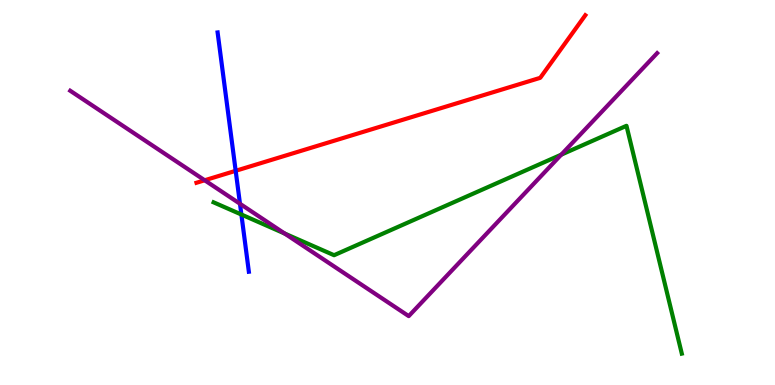[{'lines': ['blue', 'red'], 'intersections': [{'x': 3.04, 'y': 5.56}]}, {'lines': ['green', 'red'], 'intersections': []}, {'lines': ['purple', 'red'], 'intersections': [{'x': 2.64, 'y': 5.32}]}, {'lines': ['blue', 'green'], 'intersections': [{'x': 3.11, 'y': 4.43}]}, {'lines': ['blue', 'purple'], 'intersections': [{'x': 3.1, 'y': 4.71}]}, {'lines': ['green', 'purple'], 'intersections': [{'x': 3.67, 'y': 3.93}, {'x': 7.24, 'y': 5.98}]}]